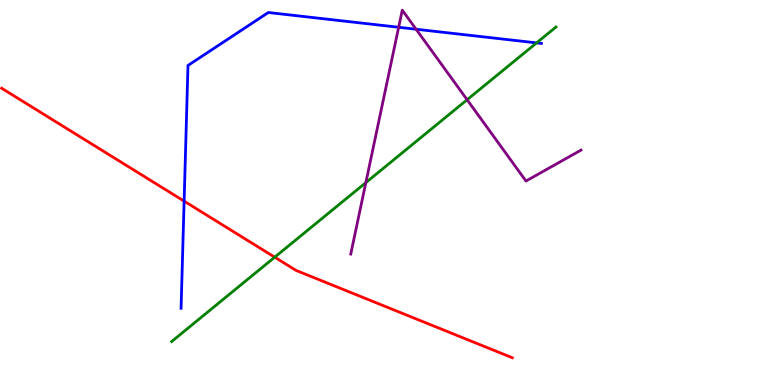[{'lines': ['blue', 'red'], 'intersections': [{'x': 2.38, 'y': 4.78}]}, {'lines': ['green', 'red'], 'intersections': [{'x': 3.54, 'y': 3.32}]}, {'lines': ['purple', 'red'], 'intersections': []}, {'lines': ['blue', 'green'], 'intersections': [{'x': 6.92, 'y': 8.89}]}, {'lines': ['blue', 'purple'], 'intersections': [{'x': 5.14, 'y': 9.29}, {'x': 5.37, 'y': 9.24}]}, {'lines': ['green', 'purple'], 'intersections': [{'x': 4.72, 'y': 5.26}, {'x': 6.03, 'y': 7.41}]}]